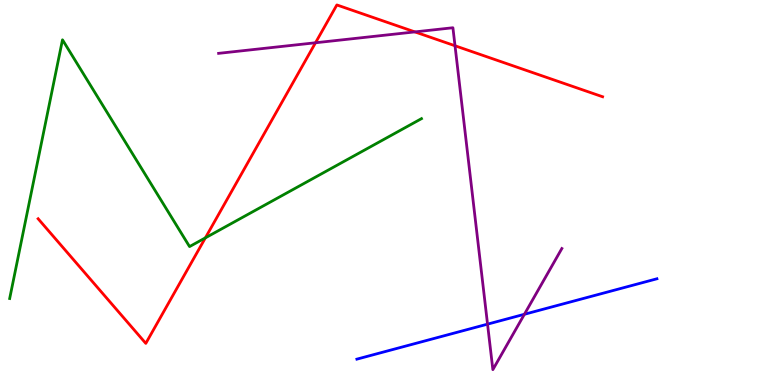[{'lines': ['blue', 'red'], 'intersections': []}, {'lines': ['green', 'red'], 'intersections': [{'x': 2.65, 'y': 3.82}]}, {'lines': ['purple', 'red'], 'intersections': [{'x': 4.07, 'y': 8.89}, {'x': 5.35, 'y': 9.17}, {'x': 5.87, 'y': 8.81}]}, {'lines': ['blue', 'green'], 'intersections': []}, {'lines': ['blue', 'purple'], 'intersections': [{'x': 6.29, 'y': 1.58}, {'x': 6.77, 'y': 1.84}]}, {'lines': ['green', 'purple'], 'intersections': []}]